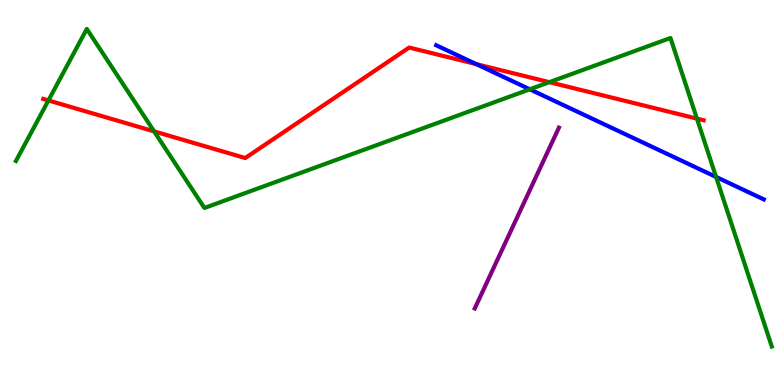[{'lines': ['blue', 'red'], 'intersections': [{'x': 6.15, 'y': 8.33}]}, {'lines': ['green', 'red'], 'intersections': [{'x': 0.625, 'y': 7.39}, {'x': 1.99, 'y': 6.59}, {'x': 7.09, 'y': 7.87}, {'x': 8.99, 'y': 6.92}]}, {'lines': ['purple', 'red'], 'intersections': []}, {'lines': ['blue', 'green'], 'intersections': [{'x': 6.84, 'y': 7.68}, {'x': 9.24, 'y': 5.4}]}, {'lines': ['blue', 'purple'], 'intersections': []}, {'lines': ['green', 'purple'], 'intersections': []}]